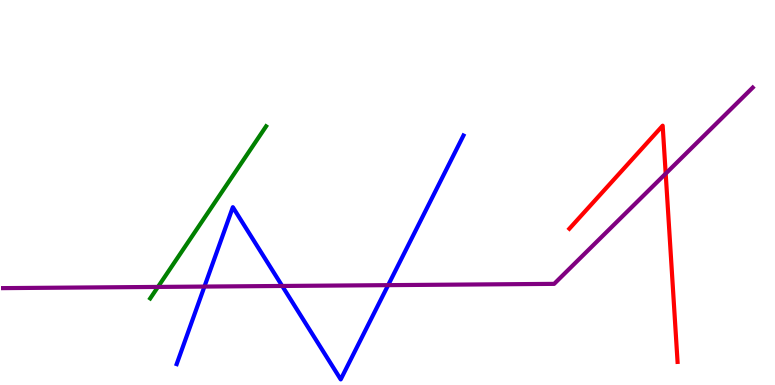[{'lines': ['blue', 'red'], 'intersections': []}, {'lines': ['green', 'red'], 'intersections': []}, {'lines': ['purple', 'red'], 'intersections': [{'x': 8.59, 'y': 5.49}]}, {'lines': ['blue', 'green'], 'intersections': []}, {'lines': ['blue', 'purple'], 'intersections': [{'x': 2.64, 'y': 2.56}, {'x': 3.64, 'y': 2.57}, {'x': 5.01, 'y': 2.59}]}, {'lines': ['green', 'purple'], 'intersections': [{'x': 2.04, 'y': 2.55}]}]